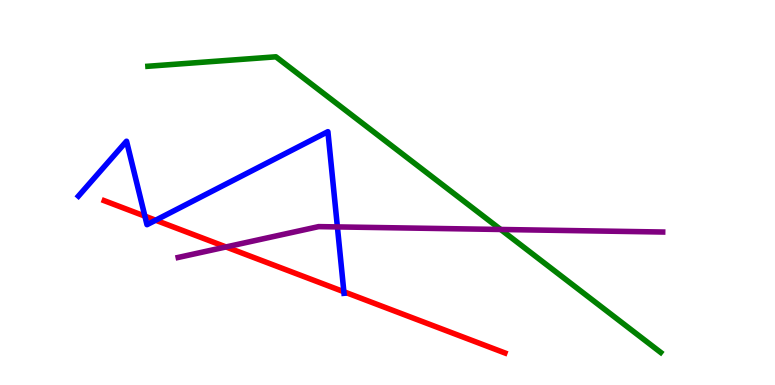[{'lines': ['blue', 'red'], 'intersections': [{'x': 1.87, 'y': 4.39}, {'x': 2.01, 'y': 4.28}, {'x': 4.44, 'y': 2.42}]}, {'lines': ['green', 'red'], 'intersections': []}, {'lines': ['purple', 'red'], 'intersections': [{'x': 2.92, 'y': 3.59}]}, {'lines': ['blue', 'green'], 'intersections': []}, {'lines': ['blue', 'purple'], 'intersections': [{'x': 4.35, 'y': 4.11}]}, {'lines': ['green', 'purple'], 'intersections': [{'x': 6.46, 'y': 4.04}]}]